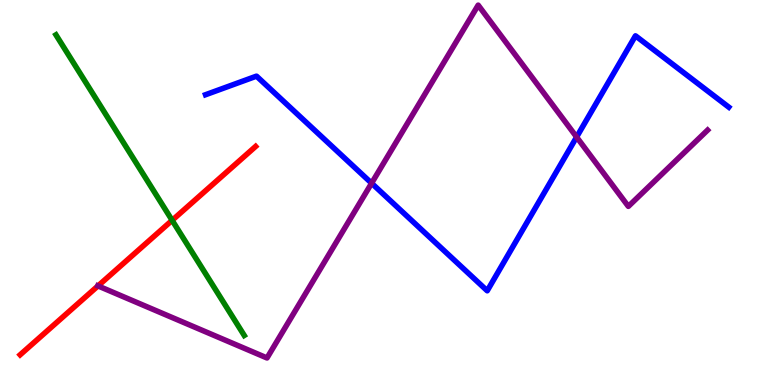[{'lines': ['blue', 'red'], 'intersections': []}, {'lines': ['green', 'red'], 'intersections': [{'x': 2.22, 'y': 4.28}]}, {'lines': ['purple', 'red'], 'intersections': [{'x': 1.26, 'y': 2.57}]}, {'lines': ['blue', 'green'], 'intersections': []}, {'lines': ['blue', 'purple'], 'intersections': [{'x': 4.79, 'y': 5.24}, {'x': 7.44, 'y': 6.44}]}, {'lines': ['green', 'purple'], 'intersections': []}]